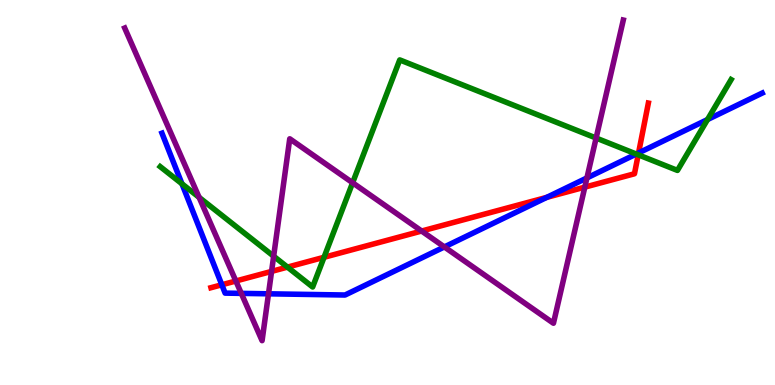[{'lines': ['blue', 'red'], 'intersections': [{'x': 2.86, 'y': 2.6}, {'x': 7.05, 'y': 4.87}, {'x': 8.24, 'y': 6.03}]}, {'lines': ['green', 'red'], 'intersections': [{'x': 3.71, 'y': 3.06}, {'x': 4.18, 'y': 3.32}, {'x': 8.23, 'y': 5.98}]}, {'lines': ['purple', 'red'], 'intersections': [{'x': 3.04, 'y': 2.7}, {'x': 3.5, 'y': 2.95}, {'x': 5.44, 'y': 4.0}, {'x': 7.55, 'y': 5.14}]}, {'lines': ['blue', 'green'], 'intersections': [{'x': 2.35, 'y': 5.23}, {'x': 8.21, 'y': 6.0}, {'x': 9.13, 'y': 6.89}]}, {'lines': ['blue', 'purple'], 'intersections': [{'x': 3.11, 'y': 2.38}, {'x': 3.46, 'y': 2.37}, {'x': 5.73, 'y': 3.59}, {'x': 7.57, 'y': 5.38}]}, {'lines': ['green', 'purple'], 'intersections': [{'x': 2.57, 'y': 4.87}, {'x': 3.53, 'y': 3.35}, {'x': 4.55, 'y': 5.25}, {'x': 7.69, 'y': 6.41}]}]